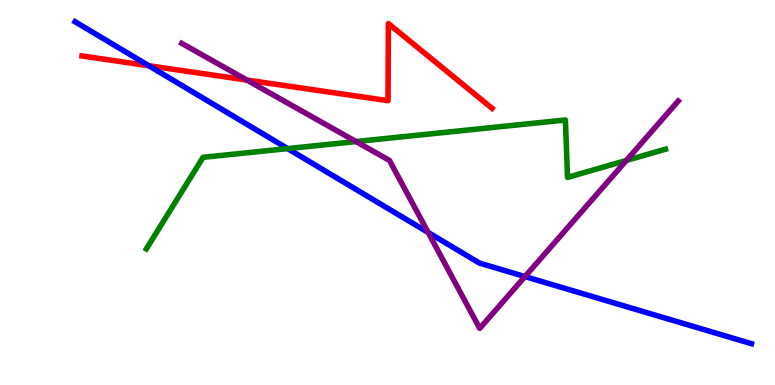[{'lines': ['blue', 'red'], 'intersections': [{'x': 1.92, 'y': 8.29}]}, {'lines': ['green', 'red'], 'intersections': []}, {'lines': ['purple', 'red'], 'intersections': [{'x': 3.19, 'y': 7.92}]}, {'lines': ['blue', 'green'], 'intersections': [{'x': 3.71, 'y': 6.14}]}, {'lines': ['blue', 'purple'], 'intersections': [{'x': 5.52, 'y': 3.96}, {'x': 6.77, 'y': 2.82}]}, {'lines': ['green', 'purple'], 'intersections': [{'x': 4.59, 'y': 6.32}, {'x': 8.08, 'y': 5.83}]}]